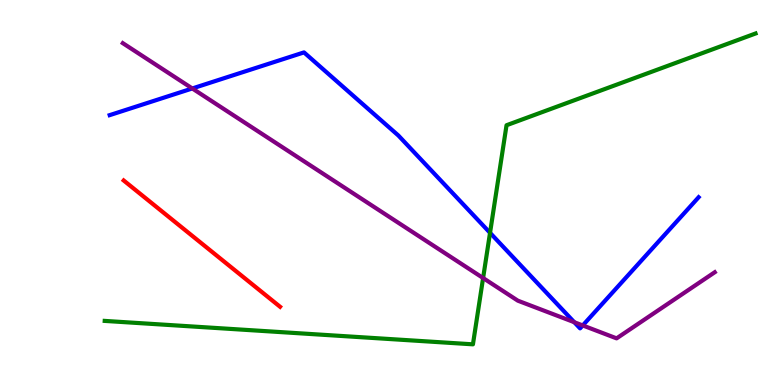[{'lines': ['blue', 'red'], 'intersections': []}, {'lines': ['green', 'red'], 'intersections': []}, {'lines': ['purple', 'red'], 'intersections': []}, {'lines': ['blue', 'green'], 'intersections': [{'x': 6.32, 'y': 3.95}]}, {'lines': ['blue', 'purple'], 'intersections': [{'x': 2.48, 'y': 7.7}, {'x': 7.41, 'y': 1.63}, {'x': 7.52, 'y': 1.55}]}, {'lines': ['green', 'purple'], 'intersections': [{'x': 6.23, 'y': 2.78}]}]